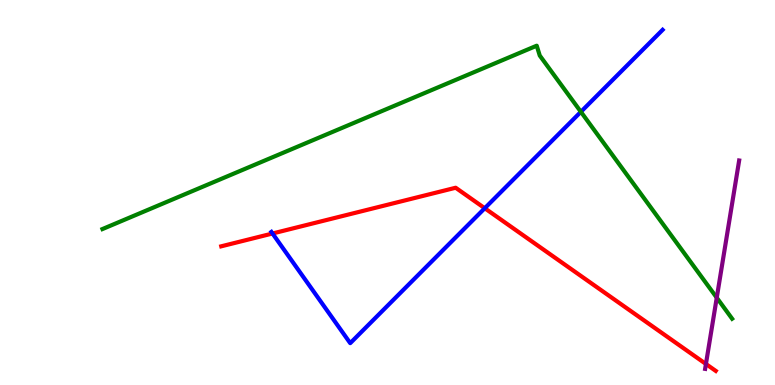[{'lines': ['blue', 'red'], 'intersections': [{'x': 3.52, 'y': 3.94}, {'x': 6.25, 'y': 4.59}]}, {'lines': ['green', 'red'], 'intersections': []}, {'lines': ['purple', 'red'], 'intersections': [{'x': 9.11, 'y': 0.546}]}, {'lines': ['blue', 'green'], 'intersections': [{'x': 7.5, 'y': 7.1}]}, {'lines': ['blue', 'purple'], 'intersections': []}, {'lines': ['green', 'purple'], 'intersections': [{'x': 9.25, 'y': 2.27}]}]